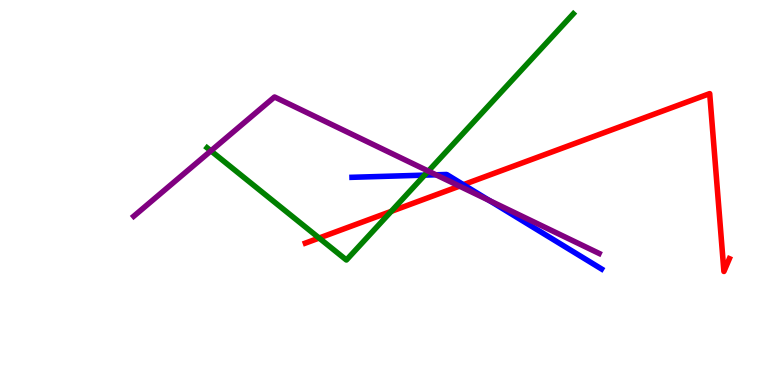[{'lines': ['blue', 'red'], 'intersections': [{'x': 5.98, 'y': 5.2}]}, {'lines': ['green', 'red'], 'intersections': [{'x': 4.12, 'y': 3.82}, {'x': 5.05, 'y': 4.51}]}, {'lines': ['purple', 'red'], 'intersections': [{'x': 5.93, 'y': 5.17}]}, {'lines': ['blue', 'green'], 'intersections': [{'x': 5.48, 'y': 5.45}]}, {'lines': ['blue', 'purple'], 'intersections': [{'x': 5.63, 'y': 5.46}, {'x': 6.31, 'y': 4.79}]}, {'lines': ['green', 'purple'], 'intersections': [{'x': 2.72, 'y': 6.08}, {'x': 5.53, 'y': 5.56}]}]